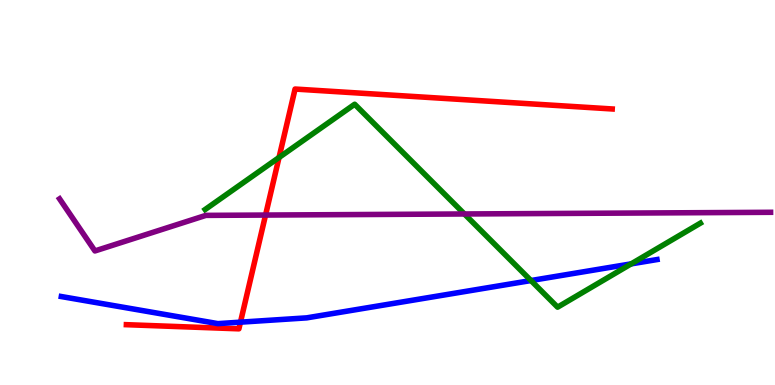[{'lines': ['blue', 'red'], 'intersections': [{'x': 3.1, 'y': 1.63}]}, {'lines': ['green', 'red'], 'intersections': [{'x': 3.6, 'y': 5.91}]}, {'lines': ['purple', 'red'], 'intersections': [{'x': 3.43, 'y': 4.41}]}, {'lines': ['blue', 'green'], 'intersections': [{'x': 6.85, 'y': 2.71}, {'x': 8.14, 'y': 3.15}]}, {'lines': ['blue', 'purple'], 'intersections': []}, {'lines': ['green', 'purple'], 'intersections': [{'x': 5.99, 'y': 4.44}]}]